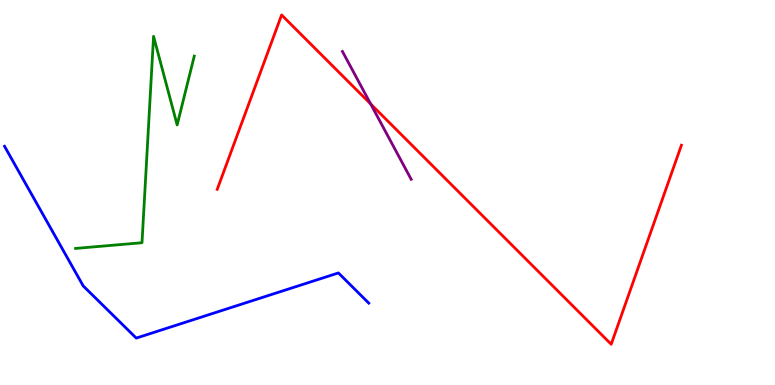[{'lines': ['blue', 'red'], 'intersections': []}, {'lines': ['green', 'red'], 'intersections': []}, {'lines': ['purple', 'red'], 'intersections': [{'x': 4.78, 'y': 7.3}]}, {'lines': ['blue', 'green'], 'intersections': []}, {'lines': ['blue', 'purple'], 'intersections': []}, {'lines': ['green', 'purple'], 'intersections': []}]